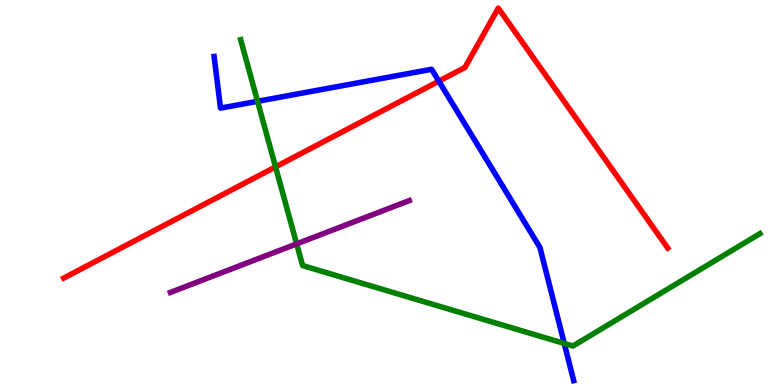[{'lines': ['blue', 'red'], 'intersections': [{'x': 5.66, 'y': 7.89}]}, {'lines': ['green', 'red'], 'intersections': [{'x': 3.56, 'y': 5.67}]}, {'lines': ['purple', 'red'], 'intersections': []}, {'lines': ['blue', 'green'], 'intersections': [{'x': 3.32, 'y': 7.37}, {'x': 7.28, 'y': 1.08}]}, {'lines': ['blue', 'purple'], 'intersections': []}, {'lines': ['green', 'purple'], 'intersections': [{'x': 3.83, 'y': 3.67}]}]